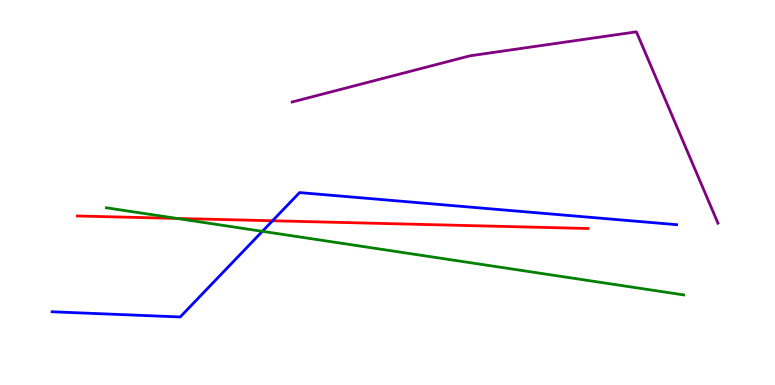[{'lines': ['blue', 'red'], 'intersections': [{'x': 3.52, 'y': 4.27}]}, {'lines': ['green', 'red'], 'intersections': [{'x': 2.28, 'y': 4.33}]}, {'lines': ['purple', 'red'], 'intersections': []}, {'lines': ['blue', 'green'], 'intersections': [{'x': 3.39, 'y': 3.99}]}, {'lines': ['blue', 'purple'], 'intersections': []}, {'lines': ['green', 'purple'], 'intersections': []}]